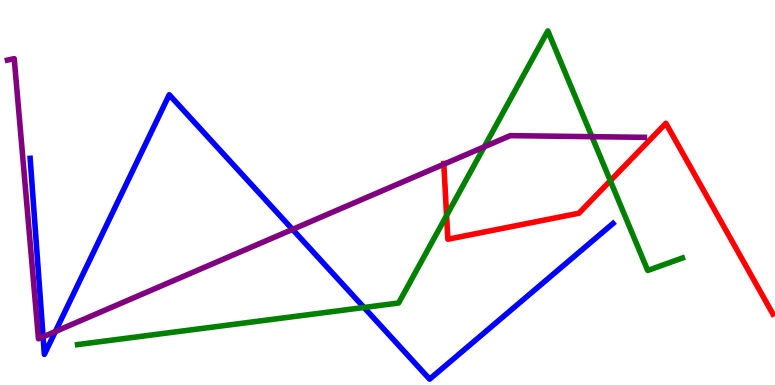[{'lines': ['blue', 'red'], 'intersections': []}, {'lines': ['green', 'red'], 'intersections': [{'x': 5.76, 'y': 4.4}, {'x': 7.87, 'y': 5.31}]}, {'lines': ['purple', 'red'], 'intersections': [{'x': 5.73, 'y': 5.73}]}, {'lines': ['blue', 'green'], 'intersections': [{'x': 4.7, 'y': 2.01}]}, {'lines': ['blue', 'purple'], 'intersections': [{'x': 0.556, 'y': 1.25}, {'x': 0.714, 'y': 1.39}, {'x': 3.77, 'y': 4.04}]}, {'lines': ['green', 'purple'], 'intersections': [{'x': 6.25, 'y': 6.19}, {'x': 7.64, 'y': 6.45}]}]